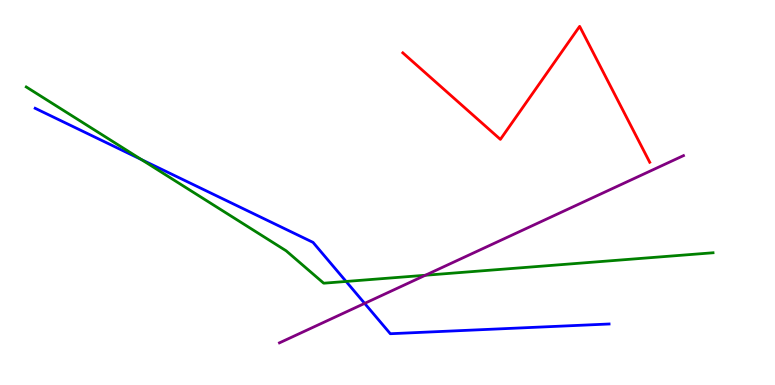[{'lines': ['blue', 'red'], 'intersections': []}, {'lines': ['green', 'red'], 'intersections': []}, {'lines': ['purple', 'red'], 'intersections': []}, {'lines': ['blue', 'green'], 'intersections': [{'x': 1.83, 'y': 5.85}, {'x': 4.47, 'y': 2.69}]}, {'lines': ['blue', 'purple'], 'intersections': [{'x': 4.71, 'y': 2.12}]}, {'lines': ['green', 'purple'], 'intersections': [{'x': 5.49, 'y': 2.85}]}]